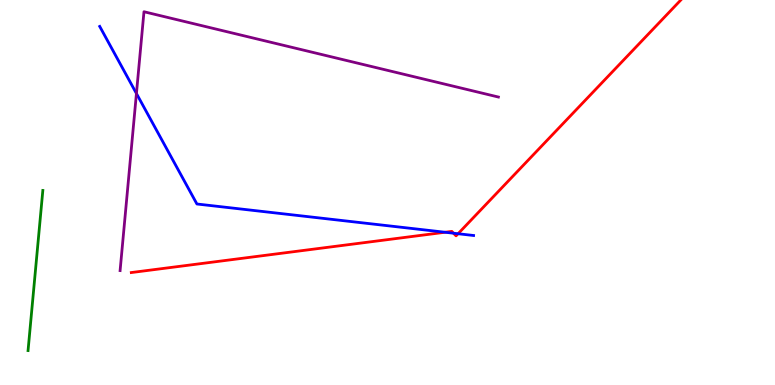[{'lines': ['blue', 'red'], 'intersections': [{'x': 5.74, 'y': 3.97}, {'x': 5.85, 'y': 3.94}, {'x': 5.91, 'y': 3.93}]}, {'lines': ['green', 'red'], 'intersections': []}, {'lines': ['purple', 'red'], 'intersections': []}, {'lines': ['blue', 'green'], 'intersections': []}, {'lines': ['blue', 'purple'], 'intersections': [{'x': 1.76, 'y': 7.57}]}, {'lines': ['green', 'purple'], 'intersections': []}]